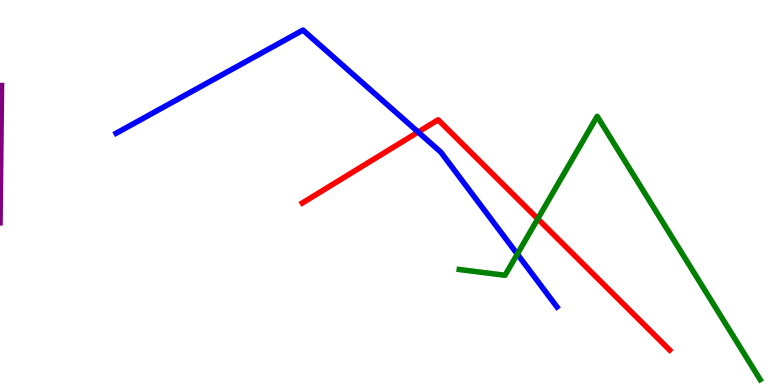[{'lines': ['blue', 'red'], 'intersections': [{'x': 5.4, 'y': 6.57}]}, {'lines': ['green', 'red'], 'intersections': [{'x': 6.94, 'y': 4.32}]}, {'lines': ['purple', 'red'], 'intersections': []}, {'lines': ['blue', 'green'], 'intersections': [{'x': 6.67, 'y': 3.4}]}, {'lines': ['blue', 'purple'], 'intersections': []}, {'lines': ['green', 'purple'], 'intersections': []}]